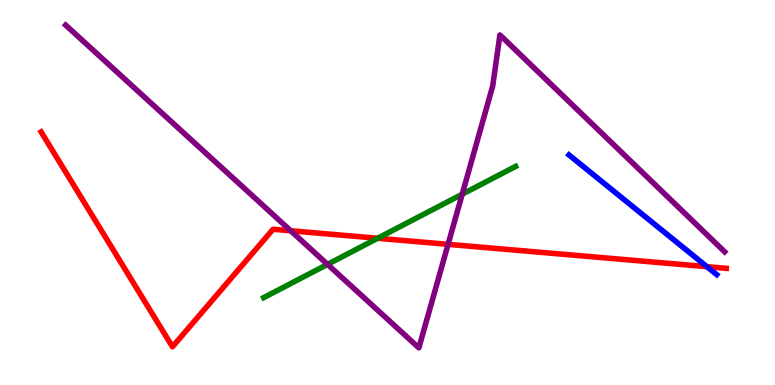[{'lines': ['blue', 'red'], 'intersections': [{'x': 9.12, 'y': 3.07}]}, {'lines': ['green', 'red'], 'intersections': [{'x': 4.87, 'y': 3.81}]}, {'lines': ['purple', 'red'], 'intersections': [{'x': 3.75, 'y': 4.01}, {'x': 5.78, 'y': 3.65}]}, {'lines': ['blue', 'green'], 'intersections': []}, {'lines': ['blue', 'purple'], 'intersections': []}, {'lines': ['green', 'purple'], 'intersections': [{'x': 4.23, 'y': 3.13}, {'x': 5.96, 'y': 4.96}]}]